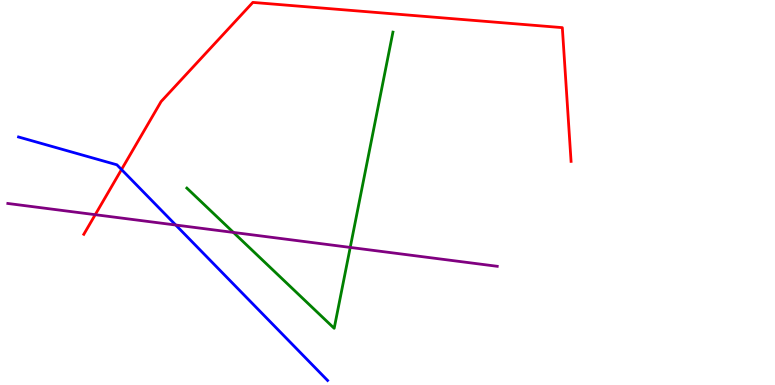[{'lines': ['blue', 'red'], 'intersections': [{'x': 1.57, 'y': 5.6}]}, {'lines': ['green', 'red'], 'intersections': []}, {'lines': ['purple', 'red'], 'intersections': [{'x': 1.23, 'y': 4.42}]}, {'lines': ['blue', 'green'], 'intersections': []}, {'lines': ['blue', 'purple'], 'intersections': [{'x': 2.27, 'y': 4.16}]}, {'lines': ['green', 'purple'], 'intersections': [{'x': 3.01, 'y': 3.96}, {'x': 4.52, 'y': 3.57}]}]